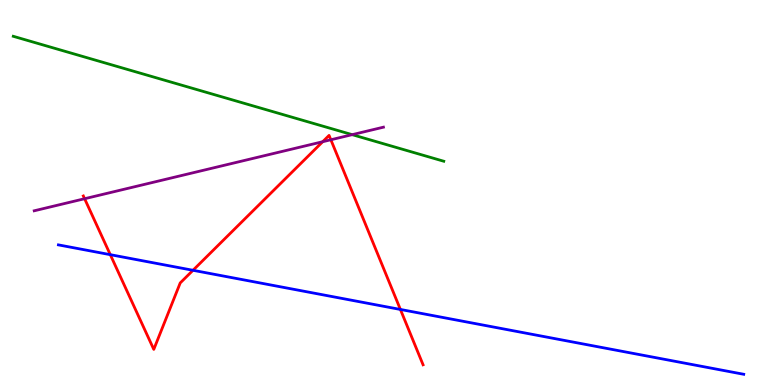[{'lines': ['blue', 'red'], 'intersections': [{'x': 1.42, 'y': 3.39}, {'x': 2.49, 'y': 2.98}, {'x': 5.17, 'y': 1.96}]}, {'lines': ['green', 'red'], 'intersections': []}, {'lines': ['purple', 'red'], 'intersections': [{'x': 1.09, 'y': 4.84}, {'x': 4.16, 'y': 6.32}, {'x': 4.27, 'y': 6.37}]}, {'lines': ['blue', 'green'], 'intersections': []}, {'lines': ['blue', 'purple'], 'intersections': []}, {'lines': ['green', 'purple'], 'intersections': [{'x': 4.54, 'y': 6.5}]}]